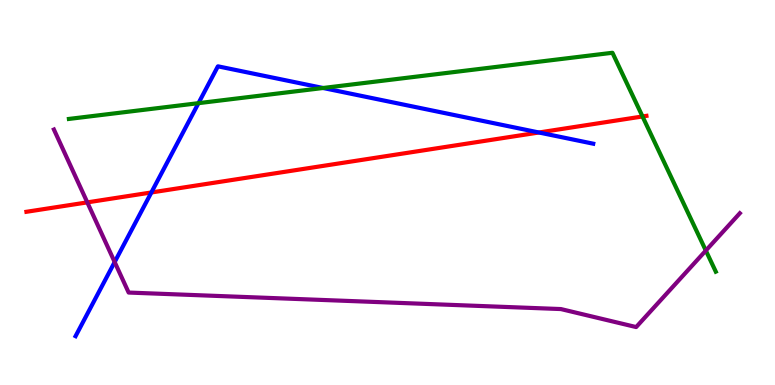[{'lines': ['blue', 'red'], 'intersections': [{'x': 1.95, 'y': 5.0}, {'x': 6.95, 'y': 6.56}]}, {'lines': ['green', 'red'], 'intersections': [{'x': 8.29, 'y': 6.97}]}, {'lines': ['purple', 'red'], 'intersections': [{'x': 1.13, 'y': 4.74}]}, {'lines': ['blue', 'green'], 'intersections': [{'x': 2.56, 'y': 7.32}, {'x': 4.17, 'y': 7.71}]}, {'lines': ['blue', 'purple'], 'intersections': [{'x': 1.48, 'y': 3.19}]}, {'lines': ['green', 'purple'], 'intersections': [{'x': 9.11, 'y': 3.49}]}]